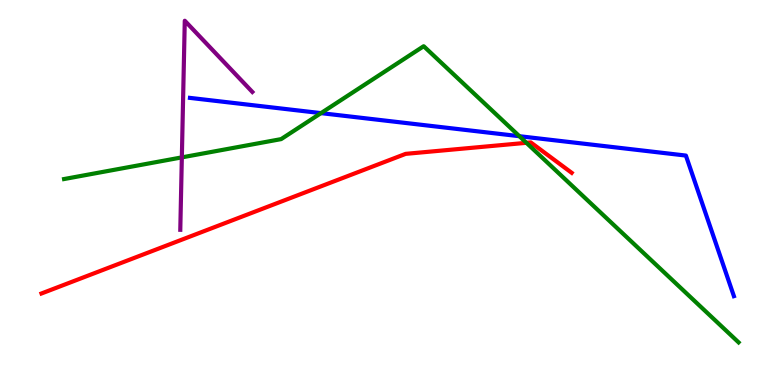[{'lines': ['blue', 'red'], 'intersections': []}, {'lines': ['green', 'red'], 'intersections': [{'x': 6.79, 'y': 6.29}]}, {'lines': ['purple', 'red'], 'intersections': []}, {'lines': ['blue', 'green'], 'intersections': [{'x': 4.14, 'y': 7.06}, {'x': 6.7, 'y': 6.46}]}, {'lines': ['blue', 'purple'], 'intersections': []}, {'lines': ['green', 'purple'], 'intersections': [{'x': 2.35, 'y': 5.91}]}]